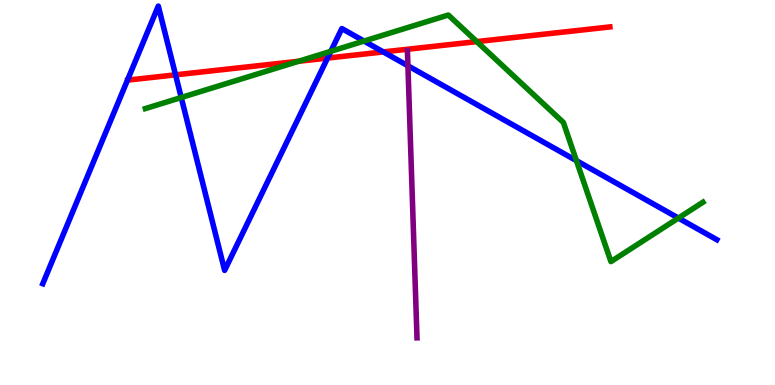[{'lines': ['blue', 'red'], 'intersections': [{'x': 2.27, 'y': 8.06}, {'x': 4.23, 'y': 8.49}, {'x': 4.95, 'y': 8.65}]}, {'lines': ['green', 'red'], 'intersections': [{'x': 3.85, 'y': 8.41}, {'x': 6.15, 'y': 8.92}]}, {'lines': ['purple', 'red'], 'intersections': []}, {'lines': ['blue', 'green'], 'intersections': [{'x': 2.34, 'y': 7.47}, {'x': 4.27, 'y': 8.67}, {'x': 4.7, 'y': 8.93}, {'x': 7.44, 'y': 5.83}, {'x': 8.75, 'y': 4.34}]}, {'lines': ['blue', 'purple'], 'intersections': [{'x': 5.26, 'y': 8.29}]}, {'lines': ['green', 'purple'], 'intersections': []}]